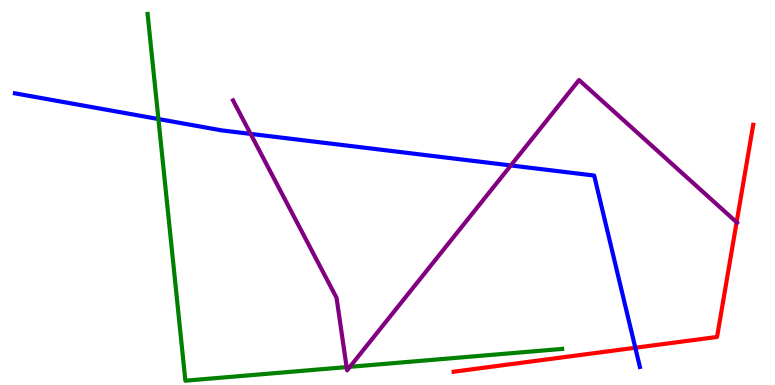[{'lines': ['blue', 'red'], 'intersections': [{'x': 8.2, 'y': 0.968}]}, {'lines': ['green', 'red'], 'intersections': []}, {'lines': ['purple', 'red'], 'intersections': [{'x': 9.5, 'y': 4.23}]}, {'lines': ['blue', 'green'], 'intersections': [{'x': 2.04, 'y': 6.91}]}, {'lines': ['blue', 'purple'], 'intersections': [{'x': 3.23, 'y': 6.52}, {'x': 6.59, 'y': 5.7}]}, {'lines': ['green', 'purple'], 'intersections': [{'x': 4.47, 'y': 0.465}, {'x': 4.52, 'y': 0.472}]}]